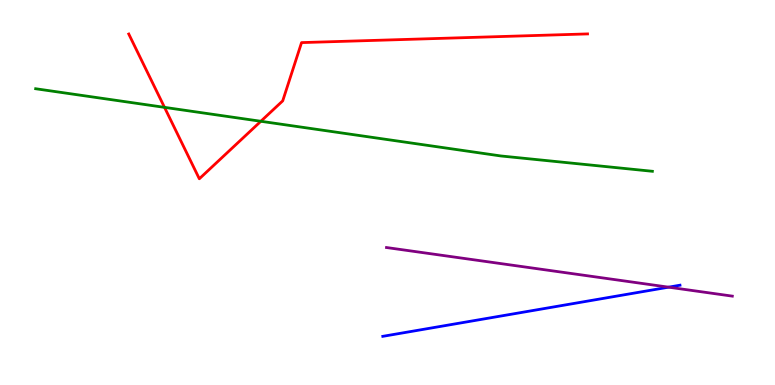[{'lines': ['blue', 'red'], 'intersections': []}, {'lines': ['green', 'red'], 'intersections': [{'x': 2.12, 'y': 7.21}, {'x': 3.37, 'y': 6.85}]}, {'lines': ['purple', 'red'], 'intersections': []}, {'lines': ['blue', 'green'], 'intersections': []}, {'lines': ['blue', 'purple'], 'intersections': [{'x': 8.63, 'y': 2.54}]}, {'lines': ['green', 'purple'], 'intersections': []}]